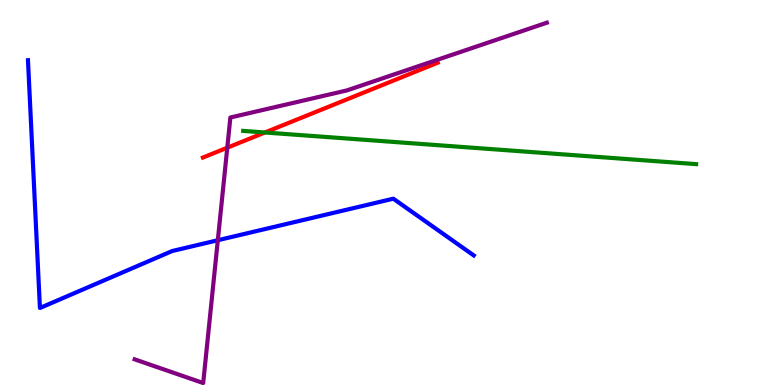[{'lines': ['blue', 'red'], 'intersections': []}, {'lines': ['green', 'red'], 'intersections': [{'x': 3.42, 'y': 6.56}]}, {'lines': ['purple', 'red'], 'intersections': [{'x': 2.93, 'y': 6.16}]}, {'lines': ['blue', 'green'], 'intersections': []}, {'lines': ['blue', 'purple'], 'intersections': [{'x': 2.81, 'y': 3.76}]}, {'lines': ['green', 'purple'], 'intersections': []}]